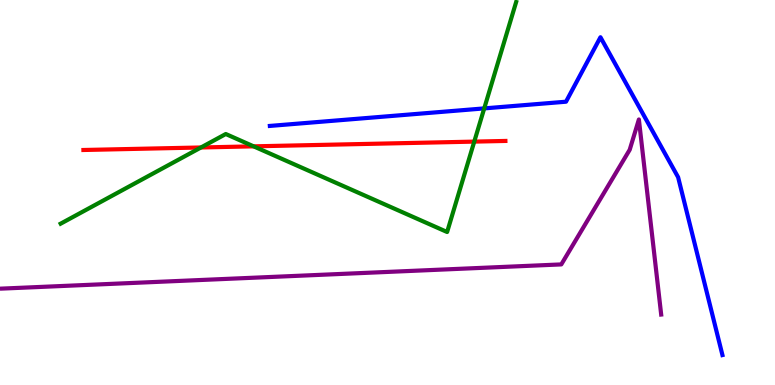[{'lines': ['blue', 'red'], 'intersections': []}, {'lines': ['green', 'red'], 'intersections': [{'x': 2.59, 'y': 6.17}, {'x': 3.27, 'y': 6.2}, {'x': 6.12, 'y': 6.32}]}, {'lines': ['purple', 'red'], 'intersections': []}, {'lines': ['blue', 'green'], 'intersections': [{'x': 6.25, 'y': 7.18}]}, {'lines': ['blue', 'purple'], 'intersections': []}, {'lines': ['green', 'purple'], 'intersections': []}]